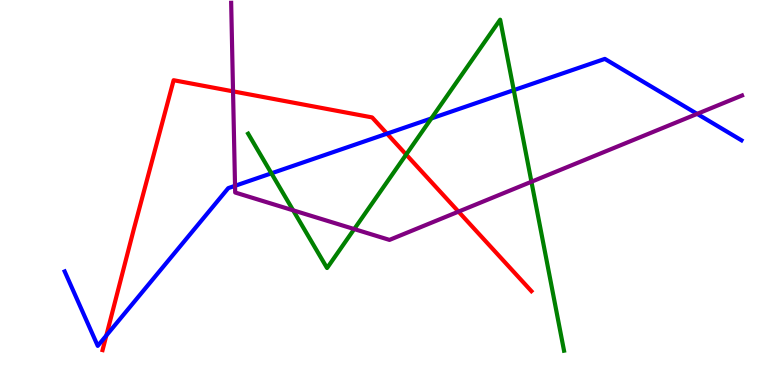[{'lines': ['blue', 'red'], 'intersections': [{'x': 1.37, 'y': 1.29}, {'x': 4.99, 'y': 6.53}]}, {'lines': ['green', 'red'], 'intersections': [{'x': 5.24, 'y': 5.99}]}, {'lines': ['purple', 'red'], 'intersections': [{'x': 3.01, 'y': 7.63}, {'x': 5.92, 'y': 4.5}]}, {'lines': ['blue', 'green'], 'intersections': [{'x': 3.5, 'y': 5.5}, {'x': 5.57, 'y': 6.92}, {'x': 6.63, 'y': 7.66}]}, {'lines': ['blue', 'purple'], 'intersections': [{'x': 3.03, 'y': 5.17}, {'x': 9.0, 'y': 7.04}]}, {'lines': ['green', 'purple'], 'intersections': [{'x': 3.78, 'y': 4.54}, {'x': 4.57, 'y': 4.05}, {'x': 6.86, 'y': 5.28}]}]